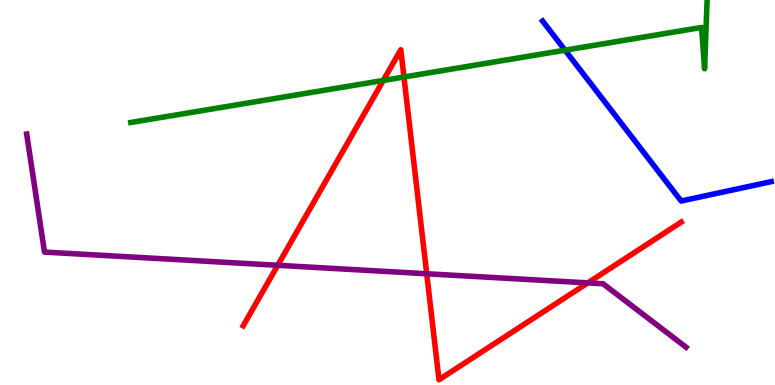[{'lines': ['blue', 'red'], 'intersections': []}, {'lines': ['green', 'red'], 'intersections': [{'x': 4.95, 'y': 7.91}, {'x': 5.21, 'y': 8.0}]}, {'lines': ['purple', 'red'], 'intersections': [{'x': 3.58, 'y': 3.11}, {'x': 5.51, 'y': 2.89}, {'x': 7.58, 'y': 2.65}]}, {'lines': ['blue', 'green'], 'intersections': [{'x': 7.29, 'y': 8.7}]}, {'lines': ['blue', 'purple'], 'intersections': []}, {'lines': ['green', 'purple'], 'intersections': []}]